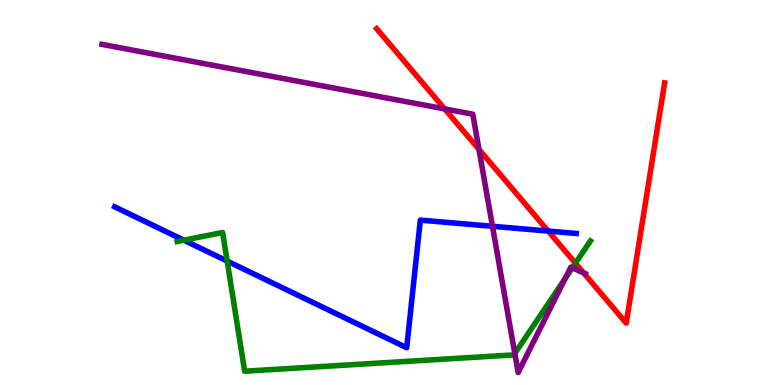[{'lines': ['blue', 'red'], 'intersections': [{'x': 7.07, 'y': 4.0}]}, {'lines': ['green', 'red'], 'intersections': [{'x': 7.43, 'y': 3.16}]}, {'lines': ['purple', 'red'], 'intersections': [{'x': 5.74, 'y': 7.17}, {'x': 6.18, 'y': 6.12}, {'x': 7.53, 'y': 2.91}]}, {'lines': ['blue', 'green'], 'intersections': [{'x': 2.37, 'y': 3.76}, {'x': 2.93, 'y': 3.22}]}, {'lines': ['blue', 'purple'], 'intersections': [{'x': 6.35, 'y': 4.12}]}, {'lines': ['green', 'purple'], 'intersections': [{'x': 6.64, 'y': 0.82}, {'x': 7.29, 'y': 2.77}, {'x': 7.38, 'y': 3.04}]}]